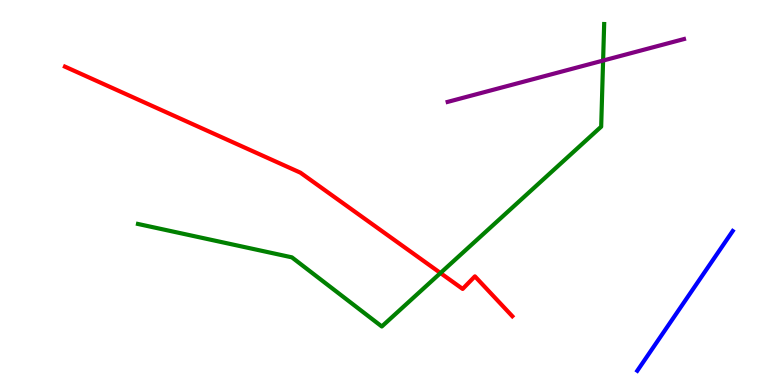[{'lines': ['blue', 'red'], 'intersections': []}, {'lines': ['green', 'red'], 'intersections': [{'x': 5.68, 'y': 2.91}]}, {'lines': ['purple', 'red'], 'intersections': []}, {'lines': ['blue', 'green'], 'intersections': []}, {'lines': ['blue', 'purple'], 'intersections': []}, {'lines': ['green', 'purple'], 'intersections': [{'x': 7.78, 'y': 8.43}]}]